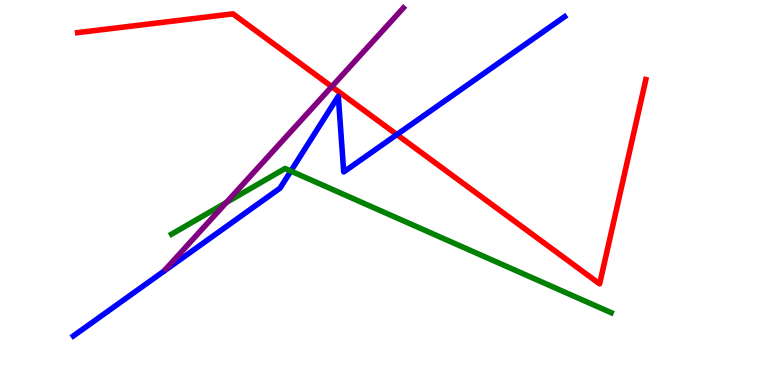[{'lines': ['blue', 'red'], 'intersections': [{'x': 5.12, 'y': 6.5}]}, {'lines': ['green', 'red'], 'intersections': []}, {'lines': ['purple', 'red'], 'intersections': [{'x': 4.28, 'y': 7.75}]}, {'lines': ['blue', 'green'], 'intersections': [{'x': 3.75, 'y': 5.56}]}, {'lines': ['blue', 'purple'], 'intersections': []}, {'lines': ['green', 'purple'], 'intersections': [{'x': 2.92, 'y': 4.74}]}]